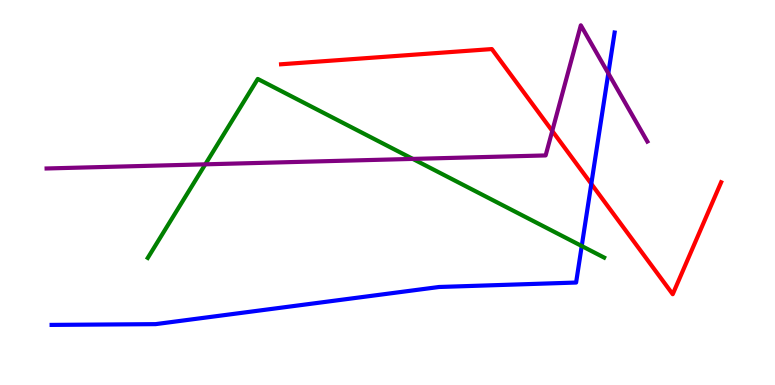[{'lines': ['blue', 'red'], 'intersections': [{'x': 7.63, 'y': 5.22}]}, {'lines': ['green', 'red'], 'intersections': []}, {'lines': ['purple', 'red'], 'intersections': [{'x': 7.13, 'y': 6.6}]}, {'lines': ['blue', 'green'], 'intersections': [{'x': 7.51, 'y': 3.61}]}, {'lines': ['blue', 'purple'], 'intersections': [{'x': 7.85, 'y': 8.09}]}, {'lines': ['green', 'purple'], 'intersections': [{'x': 2.65, 'y': 5.73}, {'x': 5.33, 'y': 5.87}]}]